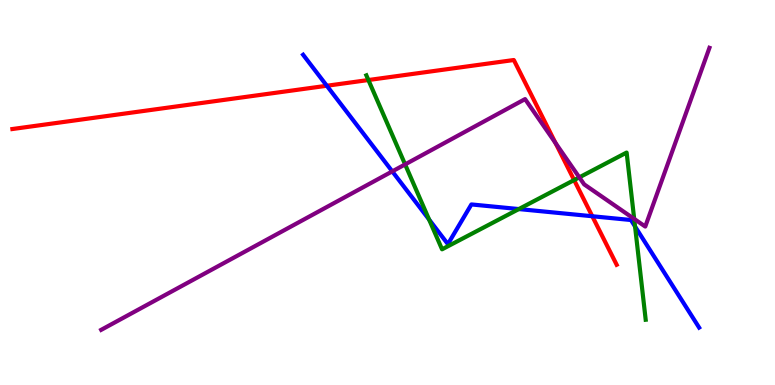[{'lines': ['blue', 'red'], 'intersections': [{'x': 4.22, 'y': 7.77}, {'x': 7.64, 'y': 4.38}]}, {'lines': ['green', 'red'], 'intersections': [{'x': 4.75, 'y': 7.92}, {'x': 7.41, 'y': 5.32}]}, {'lines': ['purple', 'red'], 'intersections': [{'x': 7.17, 'y': 6.29}]}, {'lines': ['blue', 'green'], 'intersections': [{'x': 5.54, 'y': 4.3}, {'x': 6.69, 'y': 4.57}, {'x': 8.19, 'y': 4.12}]}, {'lines': ['blue', 'purple'], 'intersections': [{'x': 5.06, 'y': 5.55}]}, {'lines': ['green', 'purple'], 'intersections': [{'x': 5.23, 'y': 5.73}, {'x': 7.47, 'y': 5.39}, {'x': 8.18, 'y': 4.31}]}]